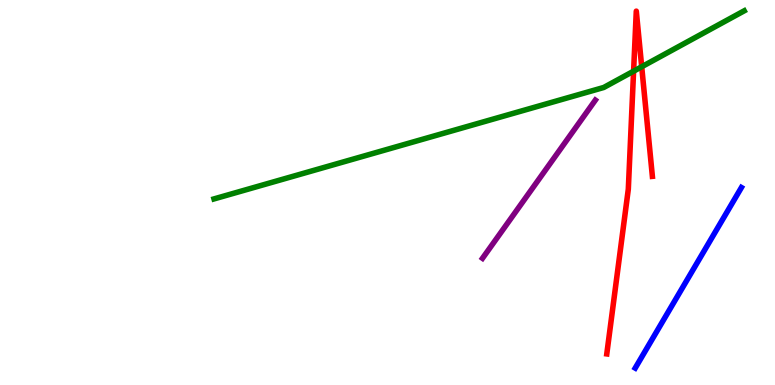[{'lines': ['blue', 'red'], 'intersections': []}, {'lines': ['green', 'red'], 'intersections': [{'x': 8.18, 'y': 8.15}, {'x': 8.28, 'y': 8.27}]}, {'lines': ['purple', 'red'], 'intersections': []}, {'lines': ['blue', 'green'], 'intersections': []}, {'lines': ['blue', 'purple'], 'intersections': []}, {'lines': ['green', 'purple'], 'intersections': []}]